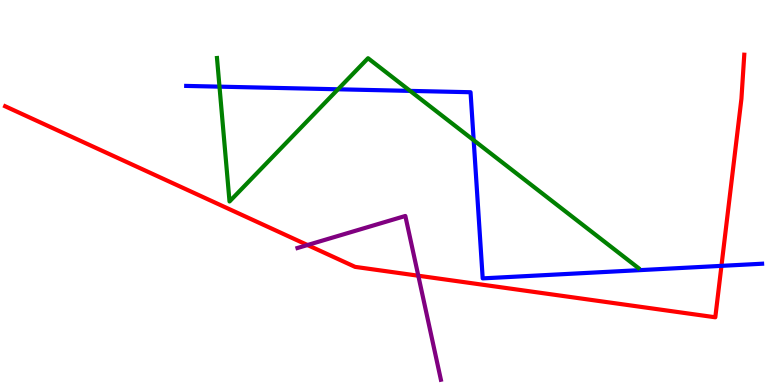[{'lines': ['blue', 'red'], 'intersections': [{'x': 9.31, 'y': 3.09}]}, {'lines': ['green', 'red'], 'intersections': []}, {'lines': ['purple', 'red'], 'intersections': [{'x': 3.97, 'y': 3.64}, {'x': 5.4, 'y': 2.84}]}, {'lines': ['blue', 'green'], 'intersections': [{'x': 2.83, 'y': 7.75}, {'x': 4.36, 'y': 7.68}, {'x': 5.29, 'y': 7.64}, {'x': 6.11, 'y': 6.36}]}, {'lines': ['blue', 'purple'], 'intersections': []}, {'lines': ['green', 'purple'], 'intersections': []}]